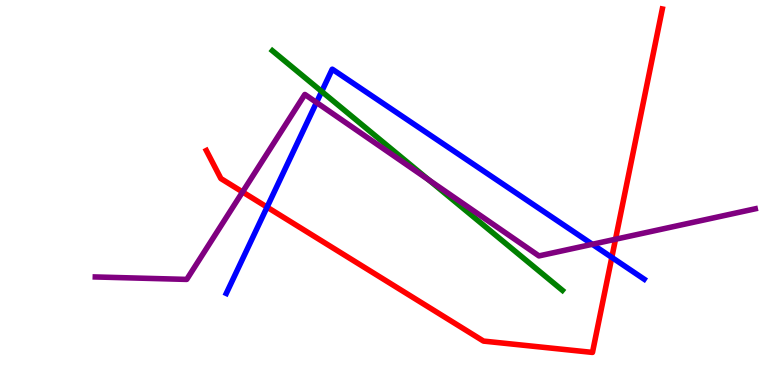[{'lines': ['blue', 'red'], 'intersections': [{'x': 3.45, 'y': 4.62}, {'x': 7.89, 'y': 3.31}]}, {'lines': ['green', 'red'], 'intersections': []}, {'lines': ['purple', 'red'], 'intersections': [{'x': 3.13, 'y': 5.01}, {'x': 7.94, 'y': 3.79}]}, {'lines': ['blue', 'green'], 'intersections': [{'x': 4.15, 'y': 7.62}]}, {'lines': ['blue', 'purple'], 'intersections': [{'x': 4.08, 'y': 7.34}, {'x': 7.64, 'y': 3.66}]}, {'lines': ['green', 'purple'], 'intersections': [{'x': 5.53, 'y': 5.33}]}]